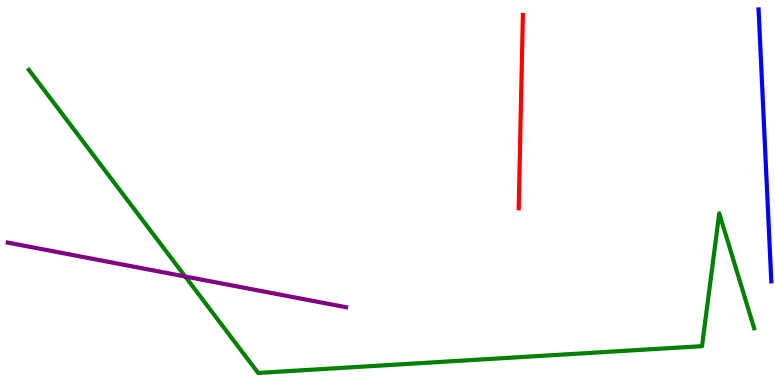[{'lines': ['blue', 'red'], 'intersections': []}, {'lines': ['green', 'red'], 'intersections': []}, {'lines': ['purple', 'red'], 'intersections': []}, {'lines': ['blue', 'green'], 'intersections': []}, {'lines': ['blue', 'purple'], 'intersections': []}, {'lines': ['green', 'purple'], 'intersections': [{'x': 2.39, 'y': 2.82}]}]